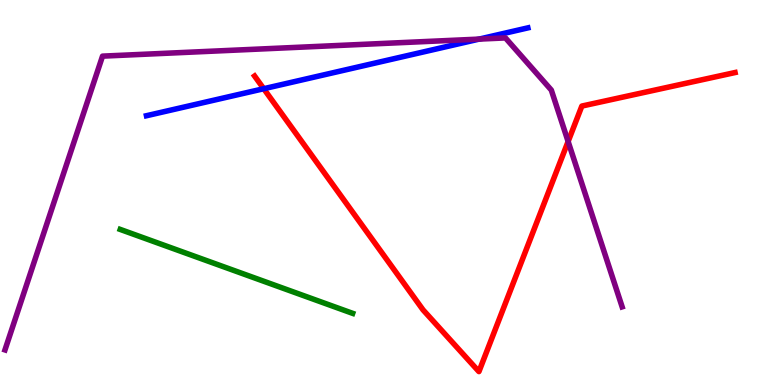[{'lines': ['blue', 'red'], 'intersections': [{'x': 3.4, 'y': 7.7}]}, {'lines': ['green', 'red'], 'intersections': []}, {'lines': ['purple', 'red'], 'intersections': [{'x': 7.33, 'y': 6.32}]}, {'lines': ['blue', 'green'], 'intersections': []}, {'lines': ['blue', 'purple'], 'intersections': [{'x': 6.18, 'y': 8.98}]}, {'lines': ['green', 'purple'], 'intersections': []}]